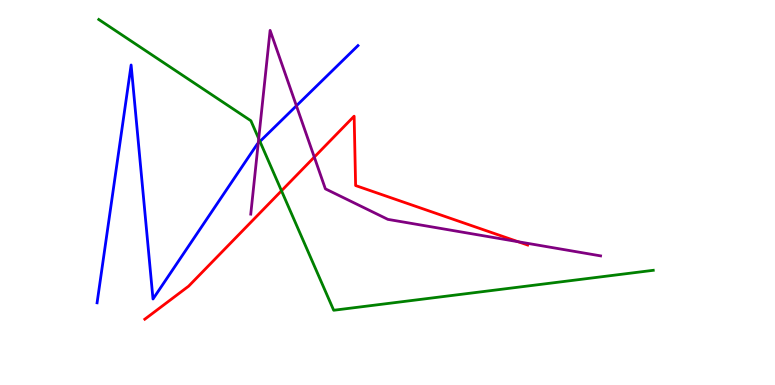[{'lines': ['blue', 'red'], 'intersections': []}, {'lines': ['green', 'red'], 'intersections': [{'x': 3.63, 'y': 5.04}]}, {'lines': ['purple', 'red'], 'intersections': [{'x': 4.06, 'y': 5.92}, {'x': 6.69, 'y': 3.72}]}, {'lines': ['blue', 'green'], 'intersections': [{'x': 3.35, 'y': 6.33}]}, {'lines': ['blue', 'purple'], 'intersections': [{'x': 3.33, 'y': 6.28}, {'x': 3.82, 'y': 7.25}]}, {'lines': ['green', 'purple'], 'intersections': [{'x': 3.34, 'y': 6.4}]}]